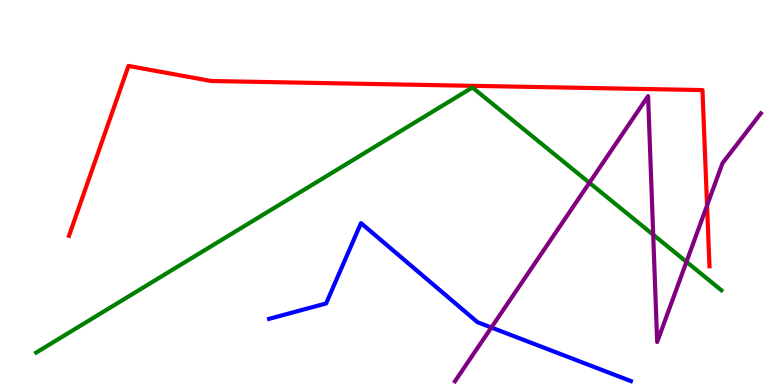[{'lines': ['blue', 'red'], 'intersections': []}, {'lines': ['green', 'red'], 'intersections': []}, {'lines': ['purple', 'red'], 'intersections': [{'x': 9.12, 'y': 4.66}]}, {'lines': ['blue', 'green'], 'intersections': []}, {'lines': ['blue', 'purple'], 'intersections': [{'x': 6.34, 'y': 1.49}]}, {'lines': ['green', 'purple'], 'intersections': [{'x': 7.61, 'y': 5.25}, {'x': 8.43, 'y': 3.9}, {'x': 8.86, 'y': 3.2}]}]